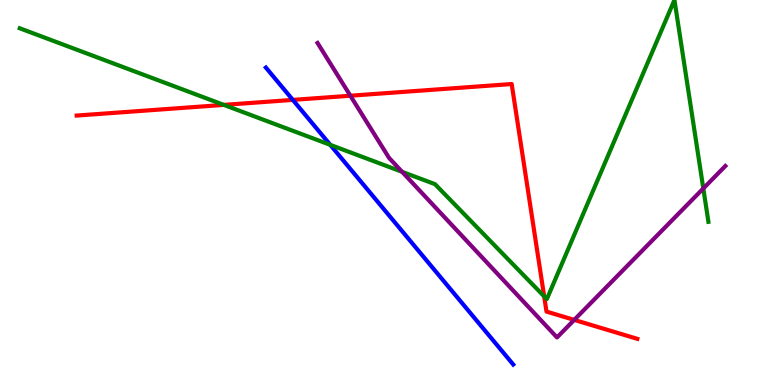[{'lines': ['blue', 'red'], 'intersections': [{'x': 3.78, 'y': 7.41}]}, {'lines': ['green', 'red'], 'intersections': [{'x': 2.89, 'y': 7.28}, {'x': 7.02, 'y': 2.3}]}, {'lines': ['purple', 'red'], 'intersections': [{'x': 4.52, 'y': 7.51}, {'x': 7.41, 'y': 1.69}]}, {'lines': ['blue', 'green'], 'intersections': [{'x': 4.26, 'y': 6.24}]}, {'lines': ['blue', 'purple'], 'intersections': []}, {'lines': ['green', 'purple'], 'intersections': [{'x': 5.19, 'y': 5.54}, {'x': 9.07, 'y': 5.1}]}]